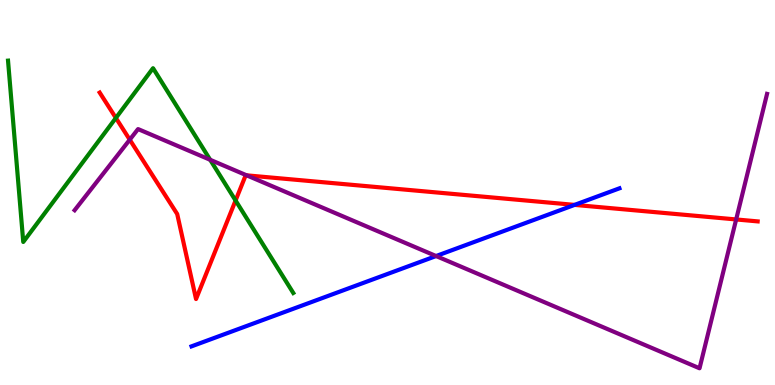[{'lines': ['blue', 'red'], 'intersections': [{'x': 7.41, 'y': 4.68}]}, {'lines': ['green', 'red'], 'intersections': [{'x': 1.5, 'y': 6.94}, {'x': 3.04, 'y': 4.79}]}, {'lines': ['purple', 'red'], 'intersections': [{'x': 1.67, 'y': 6.37}, {'x': 3.18, 'y': 5.45}, {'x': 9.5, 'y': 4.3}]}, {'lines': ['blue', 'green'], 'intersections': []}, {'lines': ['blue', 'purple'], 'intersections': [{'x': 5.63, 'y': 3.35}]}, {'lines': ['green', 'purple'], 'intersections': [{'x': 2.71, 'y': 5.85}]}]